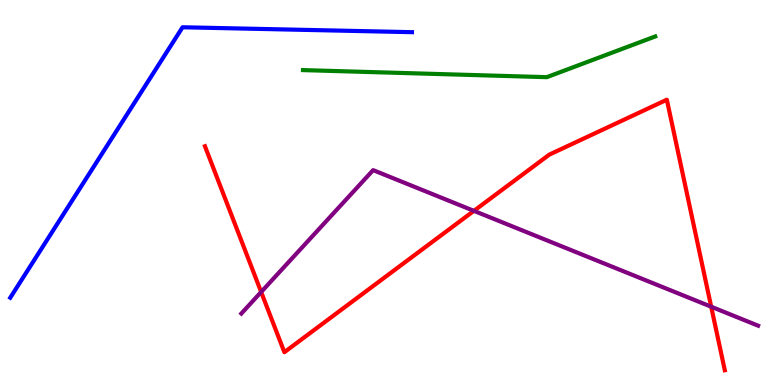[{'lines': ['blue', 'red'], 'intersections': []}, {'lines': ['green', 'red'], 'intersections': []}, {'lines': ['purple', 'red'], 'intersections': [{'x': 3.37, 'y': 2.42}, {'x': 6.12, 'y': 4.52}, {'x': 9.18, 'y': 2.03}]}, {'lines': ['blue', 'green'], 'intersections': []}, {'lines': ['blue', 'purple'], 'intersections': []}, {'lines': ['green', 'purple'], 'intersections': []}]